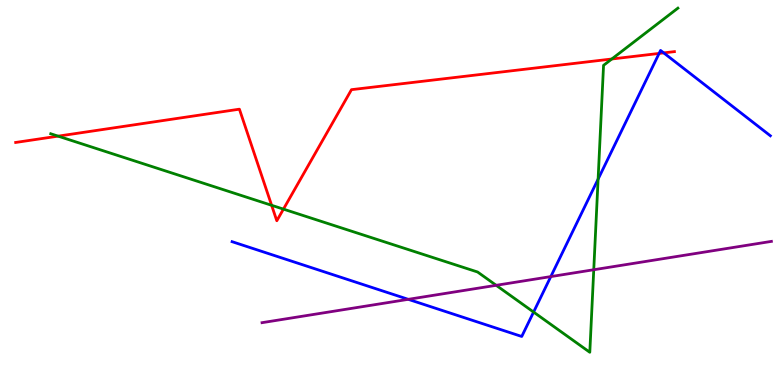[{'lines': ['blue', 'red'], 'intersections': [{'x': 8.5, 'y': 8.61}, {'x': 8.56, 'y': 8.63}]}, {'lines': ['green', 'red'], 'intersections': [{'x': 0.75, 'y': 6.46}, {'x': 3.5, 'y': 4.67}, {'x': 3.66, 'y': 4.57}, {'x': 7.89, 'y': 8.47}]}, {'lines': ['purple', 'red'], 'intersections': []}, {'lines': ['blue', 'green'], 'intersections': [{'x': 6.88, 'y': 1.89}, {'x': 7.72, 'y': 5.35}]}, {'lines': ['blue', 'purple'], 'intersections': [{'x': 5.27, 'y': 2.23}, {'x': 7.11, 'y': 2.82}]}, {'lines': ['green', 'purple'], 'intersections': [{'x': 6.4, 'y': 2.59}, {'x': 7.66, 'y': 2.99}]}]